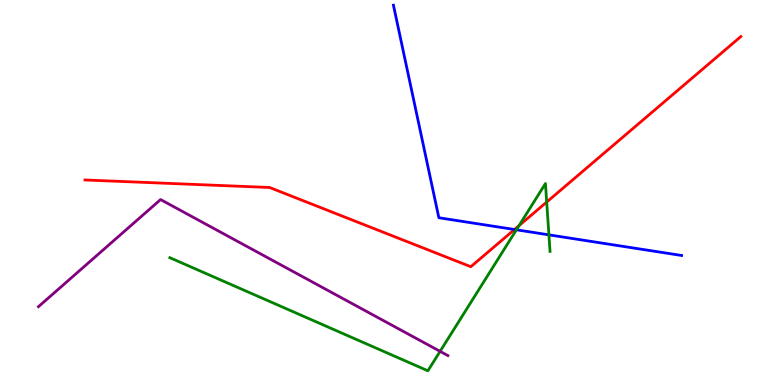[{'lines': ['blue', 'red'], 'intersections': [{'x': 6.64, 'y': 4.04}]}, {'lines': ['green', 'red'], 'intersections': [{'x': 6.7, 'y': 4.14}, {'x': 7.05, 'y': 4.75}]}, {'lines': ['purple', 'red'], 'intersections': []}, {'lines': ['blue', 'green'], 'intersections': [{'x': 6.66, 'y': 4.03}, {'x': 7.08, 'y': 3.9}]}, {'lines': ['blue', 'purple'], 'intersections': []}, {'lines': ['green', 'purple'], 'intersections': [{'x': 5.68, 'y': 0.874}]}]